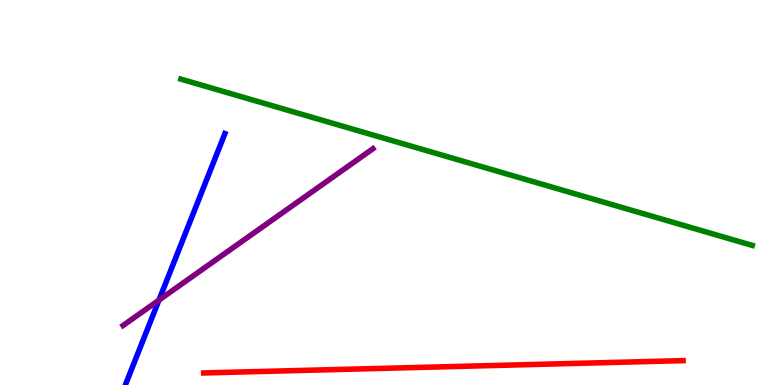[{'lines': ['blue', 'red'], 'intersections': []}, {'lines': ['green', 'red'], 'intersections': []}, {'lines': ['purple', 'red'], 'intersections': []}, {'lines': ['blue', 'green'], 'intersections': []}, {'lines': ['blue', 'purple'], 'intersections': [{'x': 2.05, 'y': 2.21}]}, {'lines': ['green', 'purple'], 'intersections': []}]